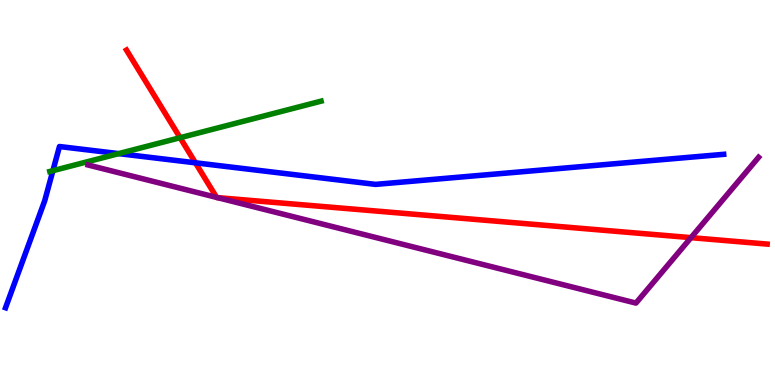[{'lines': ['blue', 'red'], 'intersections': [{'x': 2.52, 'y': 5.77}]}, {'lines': ['green', 'red'], 'intersections': [{'x': 2.32, 'y': 6.42}]}, {'lines': ['purple', 'red'], 'intersections': [{'x': 2.79, 'y': 4.87}, {'x': 2.81, 'y': 4.87}, {'x': 8.92, 'y': 3.83}]}, {'lines': ['blue', 'green'], 'intersections': [{'x': 0.683, 'y': 5.57}, {'x': 1.53, 'y': 6.01}]}, {'lines': ['blue', 'purple'], 'intersections': []}, {'lines': ['green', 'purple'], 'intersections': []}]